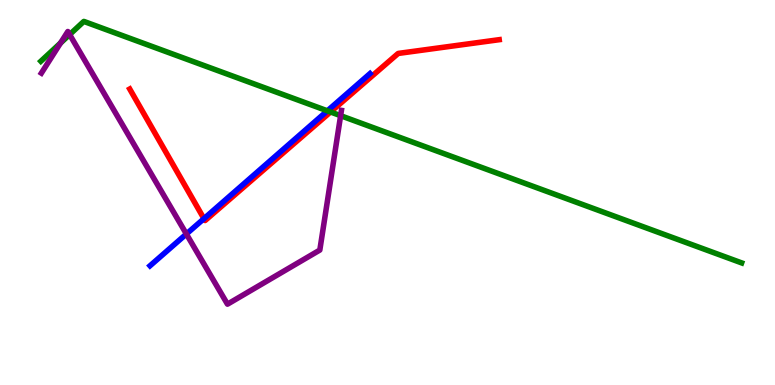[{'lines': ['blue', 'red'], 'intersections': [{'x': 2.63, 'y': 4.32}]}, {'lines': ['green', 'red'], 'intersections': [{'x': 4.26, 'y': 7.09}]}, {'lines': ['purple', 'red'], 'intersections': []}, {'lines': ['blue', 'green'], 'intersections': [{'x': 4.22, 'y': 7.12}]}, {'lines': ['blue', 'purple'], 'intersections': [{'x': 2.4, 'y': 3.92}]}, {'lines': ['green', 'purple'], 'intersections': [{'x': 0.781, 'y': 8.88}, {'x': 0.899, 'y': 9.1}, {'x': 4.4, 'y': 7.0}]}]